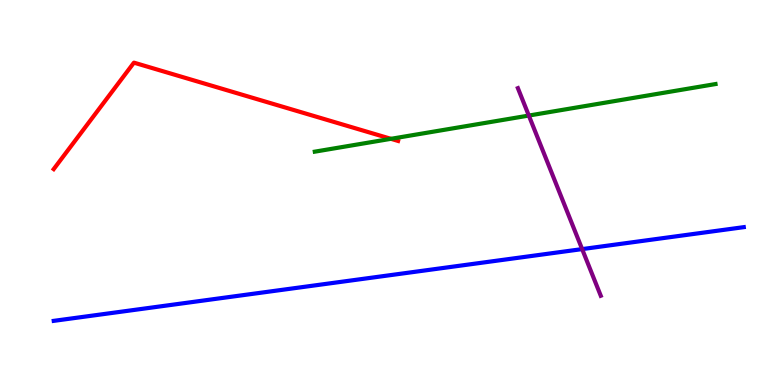[{'lines': ['blue', 'red'], 'intersections': []}, {'lines': ['green', 'red'], 'intersections': [{'x': 5.04, 'y': 6.39}]}, {'lines': ['purple', 'red'], 'intersections': []}, {'lines': ['blue', 'green'], 'intersections': []}, {'lines': ['blue', 'purple'], 'intersections': [{'x': 7.51, 'y': 3.53}]}, {'lines': ['green', 'purple'], 'intersections': [{'x': 6.82, 'y': 7.0}]}]